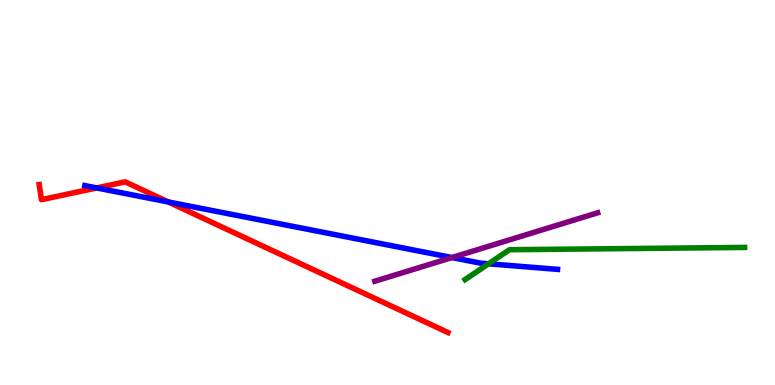[{'lines': ['blue', 'red'], 'intersections': [{'x': 1.25, 'y': 5.12}, {'x': 2.17, 'y': 4.75}]}, {'lines': ['green', 'red'], 'intersections': []}, {'lines': ['purple', 'red'], 'intersections': []}, {'lines': ['blue', 'green'], 'intersections': [{'x': 6.3, 'y': 3.15}]}, {'lines': ['blue', 'purple'], 'intersections': [{'x': 5.83, 'y': 3.31}]}, {'lines': ['green', 'purple'], 'intersections': []}]